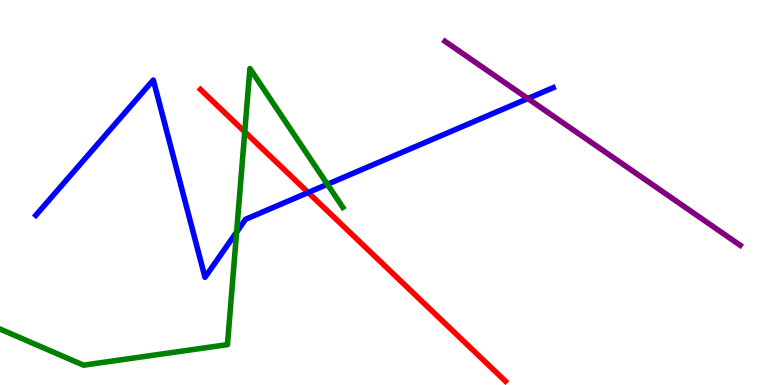[{'lines': ['blue', 'red'], 'intersections': [{'x': 3.98, 'y': 5.0}]}, {'lines': ['green', 'red'], 'intersections': [{'x': 3.16, 'y': 6.58}]}, {'lines': ['purple', 'red'], 'intersections': []}, {'lines': ['blue', 'green'], 'intersections': [{'x': 3.05, 'y': 3.97}, {'x': 4.22, 'y': 5.21}]}, {'lines': ['blue', 'purple'], 'intersections': [{'x': 6.81, 'y': 7.44}]}, {'lines': ['green', 'purple'], 'intersections': []}]